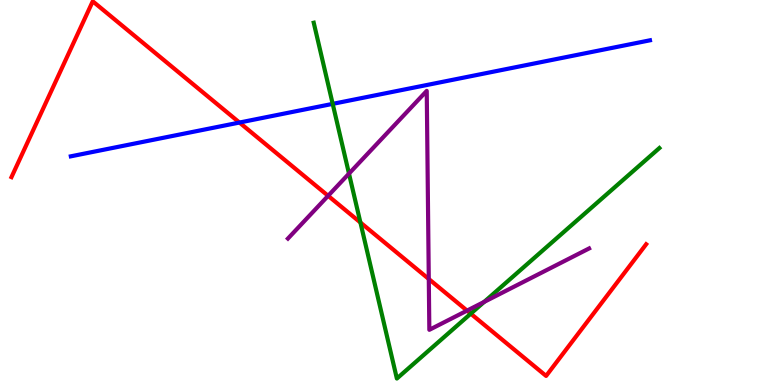[{'lines': ['blue', 'red'], 'intersections': [{'x': 3.09, 'y': 6.82}]}, {'lines': ['green', 'red'], 'intersections': [{'x': 4.65, 'y': 4.22}, {'x': 6.07, 'y': 1.85}]}, {'lines': ['purple', 'red'], 'intersections': [{'x': 4.23, 'y': 4.91}, {'x': 5.53, 'y': 2.75}, {'x': 6.03, 'y': 1.93}]}, {'lines': ['blue', 'green'], 'intersections': [{'x': 4.29, 'y': 7.3}]}, {'lines': ['blue', 'purple'], 'intersections': []}, {'lines': ['green', 'purple'], 'intersections': [{'x': 4.5, 'y': 5.49}, {'x': 6.25, 'y': 2.16}]}]